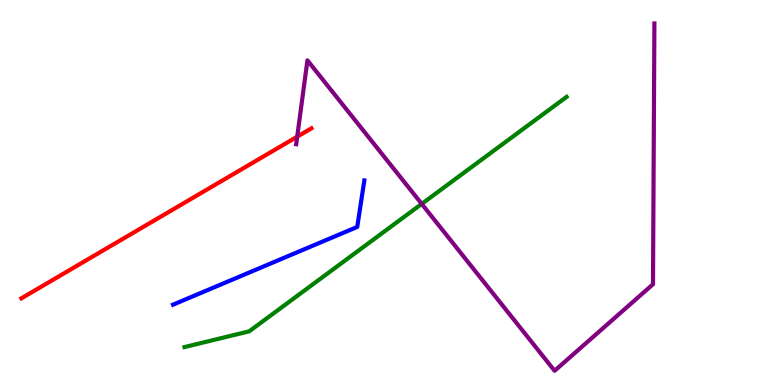[{'lines': ['blue', 'red'], 'intersections': []}, {'lines': ['green', 'red'], 'intersections': []}, {'lines': ['purple', 'red'], 'intersections': [{'x': 3.83, 'y': 6.45}]}, {'lines': ['blue', 'green'], 'intersections': []}, {'lines': ['blue', 'purple'], 'intersections': []}, {'lines': ['green', 'purple'], 'intersections': [{'x': 5.44, 'y': 4.7}]}]